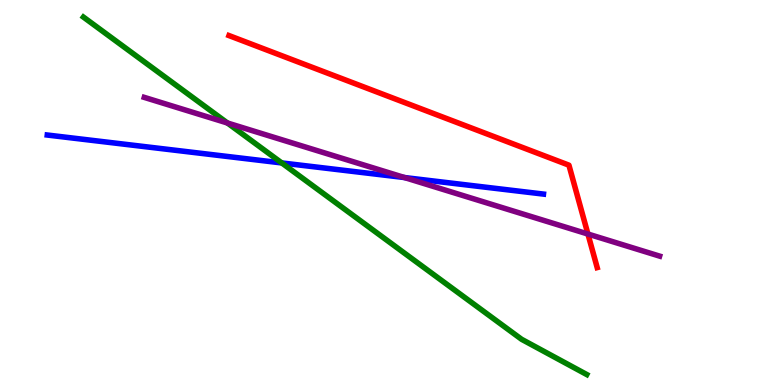[{'lines': ['blue', 'red'], 'intersections': []}, {'lines': ['green', 'red'], 'intersections': []}, {'lines': ['purple', 'red'], 'intersections': [{'x': 7.59, 'y': 3.92}]}, {'lines': ['blue', 'green'], 'intersections': [{'x': 3.64, 'y': 5.77}]}, {'lines': ['blue', 'purple'], 'intersections': [{'x': 5.22, 'y': 5.39}]}, {'lines': ['green', 'purple'], 'intersections': [{'x': 2.93, 'y': 6.81}]}]